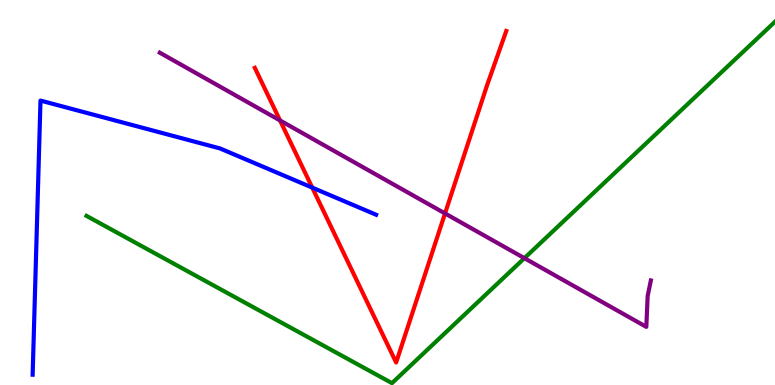[{'lines': ['blue', 'red'], 'intersections': [{'x': 4.03, 'y': 5.13}]}, {'lines': ['green', 'red'], 'intersections': []}, {'lines': ['purple', 'red'], 'intersections': [{'x': 3.61, 'y': 6.87}, {'x': 5.74, 'y': 4.46}]}, {'lines': ['blue', 'green'], 'intersections': []}, {'lines': ['blue', 'purple'], 'intersections': []}, {'lines': ['green', 'purple'], 'intersections': [{'x': 6.77, 'y': 3.29}]}]